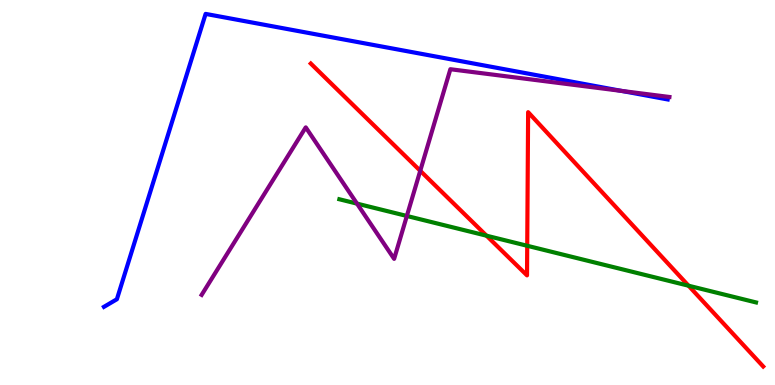[{'lines': ['blue', 'red'], 'intersections': []}, {'lines': ['green', 'red'], 'intersections': [{'x': 6.28, 'y': 3.88}, {'x': 6.8, 'y': 3.62}, {'x': 8.88, 'y': 2.58}]}, {'lines': ['purple', 'red'], 'intersections': [{'x': 5.42, 'y': 5.56}]}, {'lines': ['blue', 'green'], 'intersections': []}, {'lines': ['blue', 'purple'], 'intersections': [{'x': 8.02, 'y': 7.64}]}, {'lines': ['green', 'purple'], 'intersections': [{'x': 4.61, 'y': 4.71}, {'x': 5.25, 'y': 4.39}]}]